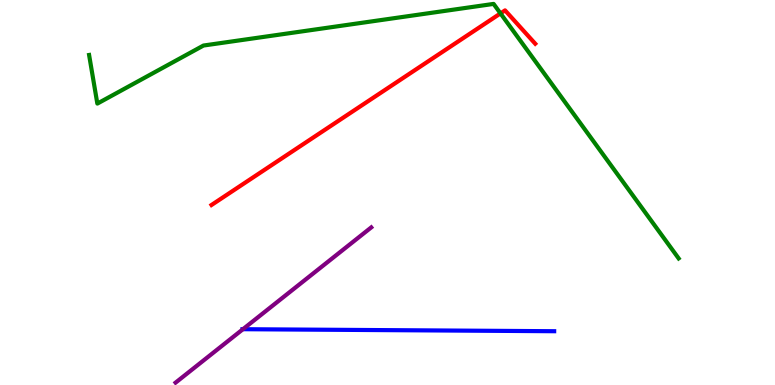[{'lines': ['blue', 'red'], 'intersections': []}, {'lines': ['green', 'red'], 'intersections': [{'x': 6.46, 'y': 9.65}]}, {'lines': ['purple', 'red'], 'intersections': []}, {'lines': ['blue', 'green'], 'intersections': []}, {'lines': ['blue', 'purple'], 'intersections': [{'x': 3.13, 'y': 1.45}]}, {'lines': ['green', 'purple'], 'intersections': []}]